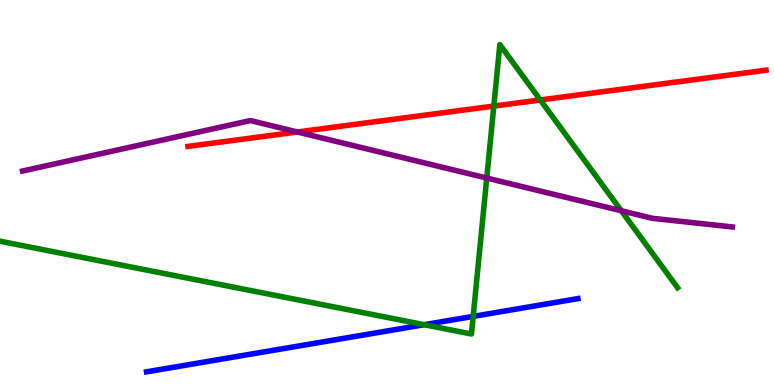[{'lines': ['blue', 'red'], 'intersections': []}, {'lines': ['green', 'red'], 'intersections': [{'x': 6.37, 'y': 7.24}, {'x': 6.97, 'y': 7.4}]}, {'lines': ['purple', 'red'], 'intersections': [{'x': 3.84, 'y': 6.57}]}, {'lines': ['blue', 'green'], 'intersections': [{'x': 5.47, 'y': 1.57}, {'x': 6.11, 'y': 1.78}]}, {'lines': ['blue', 'purple'], 'intersections': []}, {'lines': ['green', 'purple'], 'intersections': [{'x': 6.28, 'y': 5.38}, {'x': 8.02, 'y': 4.53}]}]